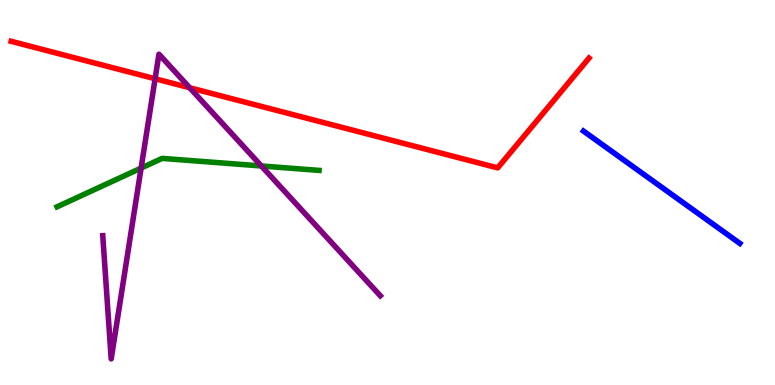[{'lines': ['blue', 'red'], 'intersections': []}, {'lines': ['green', 'red'], 'intersections': []}, {'lines': ['purple', 'red'], 'intersections': [{'x': 2.0, 'y': 7.95}, {'x': 2.45, 'y': 7.72}]}, {'lines': ['blue', 'green'], 'intersections': []}, {'lines': ['blue', 'purple'], 'intersections': []}, {'lines': ['green', 'purple'], 'intersections': [{'x': 1.82, 'y': 5.63}, {'x': 3.37, 'y': 5.69}]}]